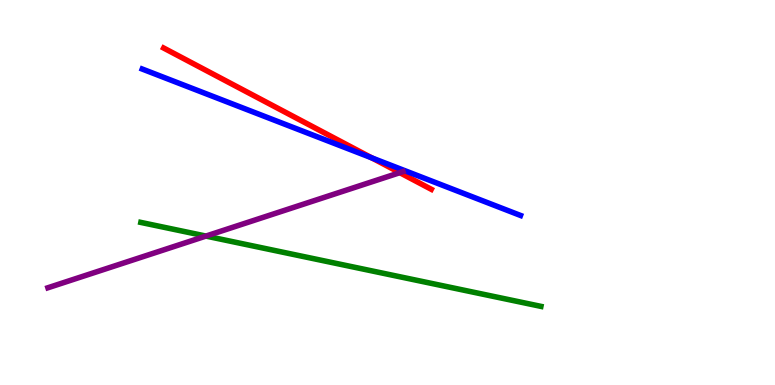[{'lines': ['blue', 'red'], 'intersections': [{'x': 4.8, 'y': 5.9}]}, {'lines': ['green', 'red'], 'intersections': []}, {'lines': ['purple', 'red'], 'intersections': [{'x': 5.16, 'y': 5.52}]}, {'lines': ['blue', 'green'], 'intersections': []}, {'lines': ['blue', 'purple'], 'intersections': []}, {'lines': ['green', 'purple'], 'intersections': [{'x': 2.66, 'y': 3.87}]}]